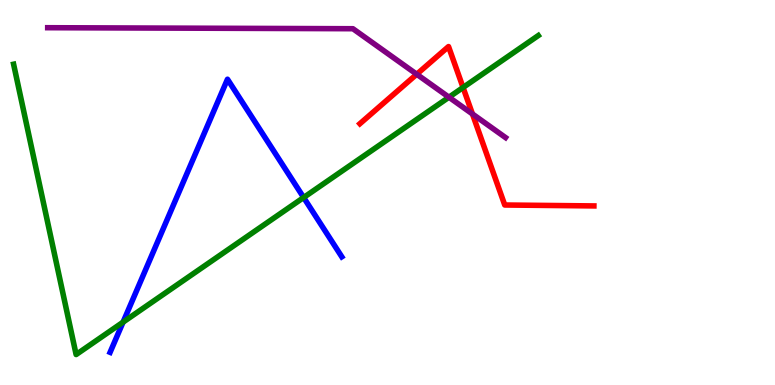[{'lines': ['blue', 'red'], 'intersections': []}, {'lines': ['green', 'red'], 'intersections': [{'x': 5.97, 'y': 7.73}]}, {'lines': ['purple', 'red'], 'intersections': [{'x': 5.38, 'y': 8.07}, {'x': 6.1, 'y': 7.04}]}, {'lines': ['blue', 'green'], 'intersections': [{'x': 1.59, 'y': 1.63}, {'x': 3.92, 'y': 4.87}]}, {'lines': ['blue', 'purple'], 'intersections': []}, {'lines': ['green', 'purple'], 'intersections': [{'x': 5.79, 'y': 7.47}]}]